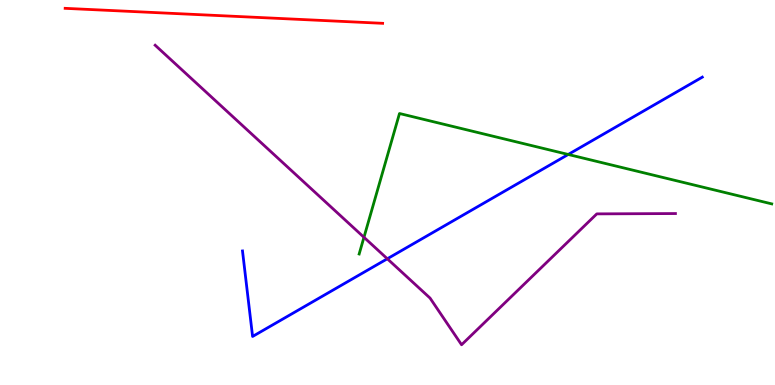[{'lines': ['blue', 'red'], 'intersections': []}, {'lines': ['green', 'red'], 'intersections': []}, {'lines': ['purple', 'red'], 'intersections': []}, {'lines': ['blue', 'green'], 'intersections': [{'x': 7.33, 'y': 5.99}]}, {'lines': ['blue', 'purple'], 'intersections': [{'x': 5.0, 'y': 3.28}]}, {'lines': ['green', 'purple'], 'intersections': [{'x': 4.7, 'y': 3.84}]}]